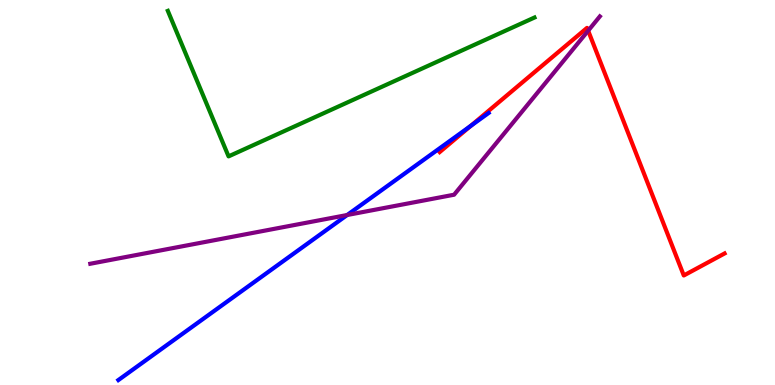[{'lines': ['blue', 'red'], 'intersections': [{'x': 6.08, 'y': 6.73}]}, {'lines': ['green', 'red'], 'intersections': []}, {'lines': ['purple', 'red'], 'intersections': [{'x': 7.59, 'y': 9.2}]}, {'lines': ['blue', 'green'], 'intersections': []}, {'lines': ['blue', 'purple'], 'intersections': [{'x': 4.48, 'y': 4.42}]}, {'lines': ['green', 'purple'], 'intersections': []}]